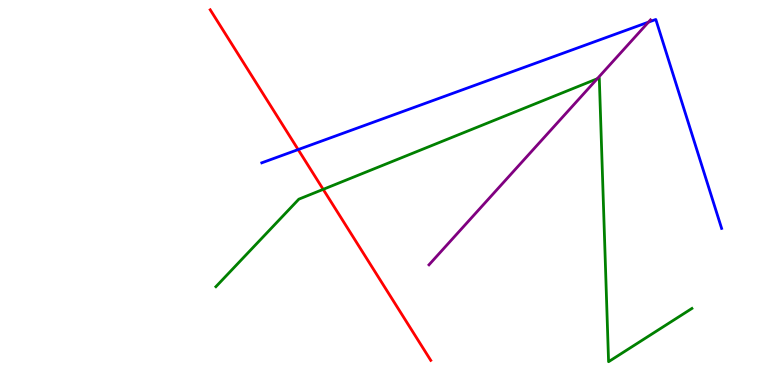[{'lines': ['blue', 'red'], 'intersections': [{'x': 3.85, 'y': 6.11}]}, {'lines': ['green', 'red'], 'intersections': [{'x': 4.17, 'y': 5.08}]}, {'lines': ['purple', 'red'], 'intersections': []}, {'lines': ['blue', 'green'], 'intersections': []}, {'lines': ['blue', 'purple'], 'intersections': [{'x': 8.37, 'y': 9.43}]}, {'lines': ['green', 'purple'], 'intersections': [{'x': 7.71, 'y': 7.95}]}]